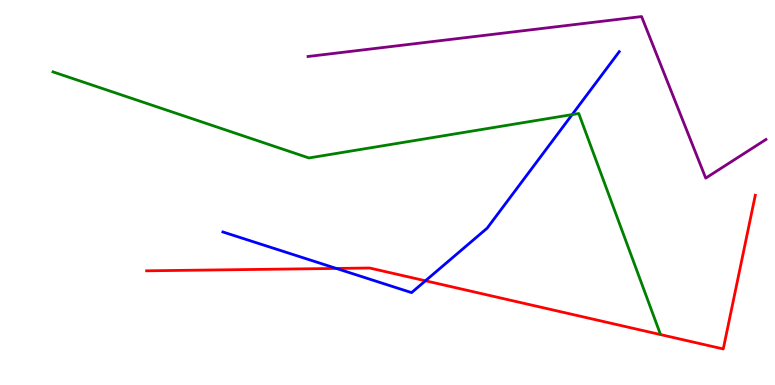[{'lines': ['blue', 'red'], 'intersections': [{'x': 4.34, 'y': 3.03}, {'x': 5.49, 'y': 2.71}]}, {'lines': ['green', 'red'], 'intersections': []}, {'lines': ['purple', 'red'], 'intersections': []}, {'lines': ['blue', 'green'], 'intersections': [{'x': 7.38, 'y': 7.02}]}, {'lines': ['blue', 'purple'], 'intersections': []}, {'lines': ['green', 'purple'], 'intersections': []}]